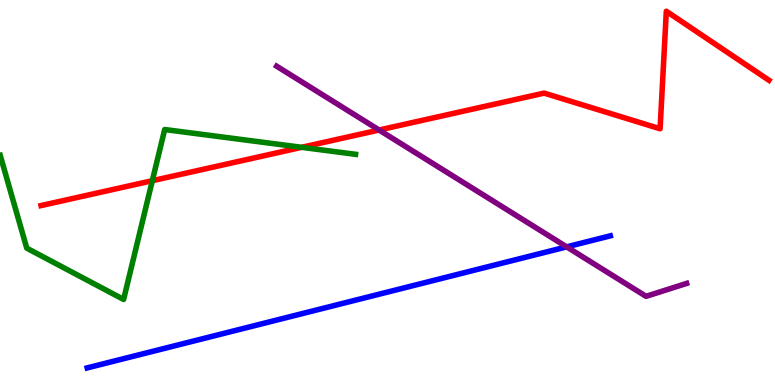[{'lines': ['blue', 'red'], 'intersections': []}, {'lines': ['green', 'red'], 'intersections': [{'x': 1.97, 'y': 5.31}, {'x': 3.89, 'y': 6.17}]}, {'lines': ['purple', 'red'], 'intersections': [{'x': 4.89, 'y': 6.62}]}, {'lines': ['blue', 'green'], 'intersections': []}, {'lines': ['blue', 'purple'], 'intersections': [{'x': 7.31, 'y': 3.59}]}, {'lines': ['green', 'purple'], 'intersections': []}]